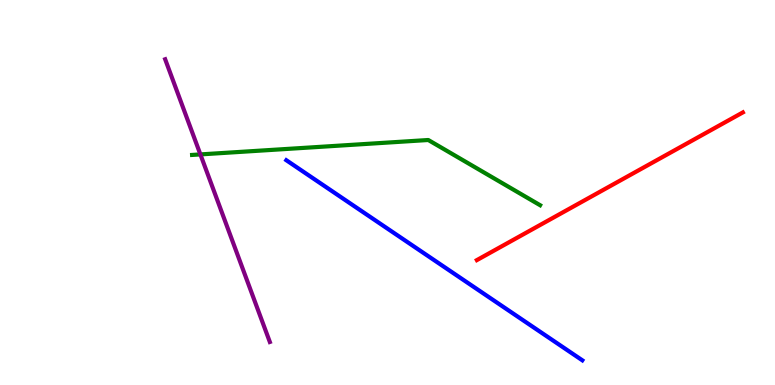[{'lines': ['blue', 'red'], 'intersections': []}, {'lines': ['green', 'red'], 'intersections': []}, {'lines': ['purple', 'red'], 'intersections': []}, {'lines': ['blue', 'green'], 'intersections': []}, {'lines': ['blue', 'purple'], 'intersections': []}, {'lines': ['green', 'purple'], 'intersections': [{'x': 2.59, 'y': 5.99}]}]